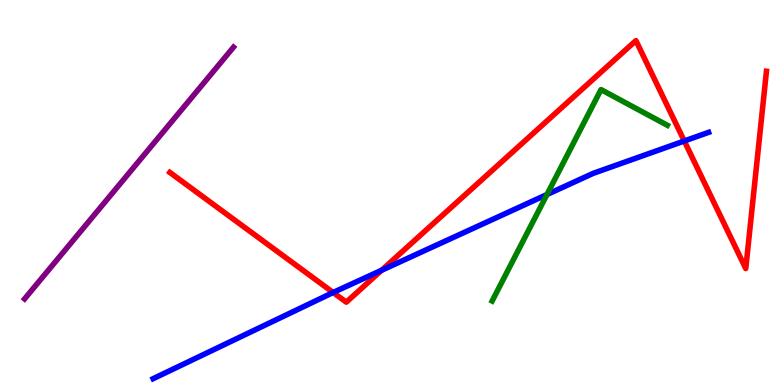[{'lines': ['blue', 'red'], 'intersections': [{'x': 4.3, 'y': 2.4}, {'x': 4.92, 'y': 2.98}, {'x': 8.83, 'y': 6.34}]}, {'lines': ['green', 'red'], 'intersections': []}, {'lines': ['purple', 'red'], 'intersections': []}, {'lines': ['blue', 'green'], 'intersections': [{'x': 7.06, 'y': 4.95}]}, {'lines': ['blue', 'purple'], 'intersections': []}, {'lines': ['green', 'purple'], 'intersections': []}]